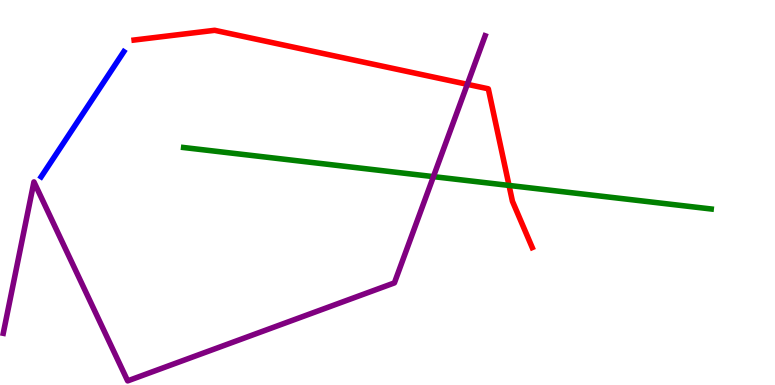[{'lines': ['blue', 'red'], 'intersections': []}, {'lines': ['green', 'red'], 'intersections': [{'x': 6.57, 'y': 5.18}]}, {'lines': ['purple', 'red'], 'intersections': [{'x': 6.03, 'y': 7.81}]}, {'lines': ['blue', 'green'], 'intersections': []}, {'lines': ['blue', 'purple'], 'intersections': []}, {'lines': ['green', 'purple'], 'intersections': [{'x': 5.59, 'y': 5.41}]}]